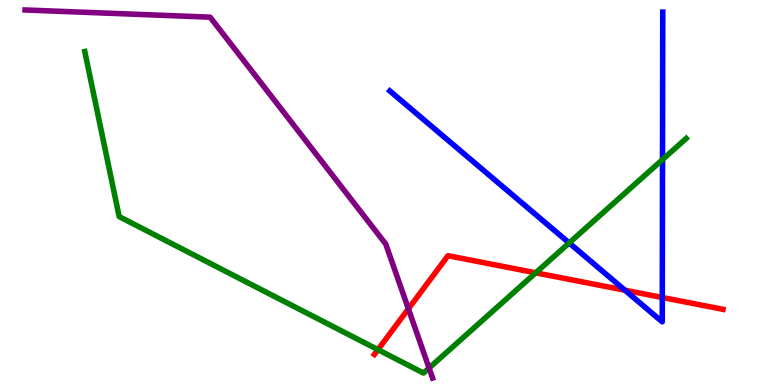[{'lines': ['blue', 'red'], 'intersections': [{'x': 8.06, 'y': 2.46}, {'x': 8.55, 'y': 2.27}]}, {'lines': ['green', 'red'], 'intersections': [{'x': 4.88, 'y': 0.918}, {'x': 6.91, 'y': 2.91}]}, {'lines': ['purple', 'red'], 'intersections': [{'x': 5.27, 'y': 1.98}]}, {'lines': ['blue', 'green'], 'intersections': [{'x': 7.34, 'y': 3.69}, {'x': 8.55, 'y': 5.85}]}, {'lines': ['blue', 'purple'], 'intersections': []}, {'lines': ['green', 'purple'], 'intersections': [{'x': 5.54, 'y': 0.441}]}]